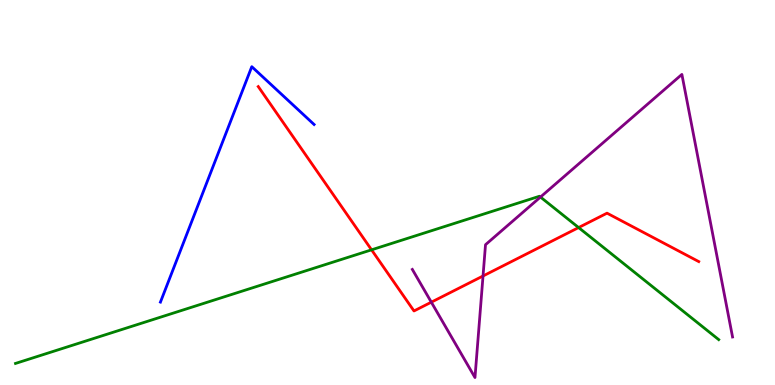[{'lines': ['blue', 'red'], 'intersections': []}, {'lines': ['green', 'red'], 'intersections': [{'x': 4.79, 'y': 3.51}, {'x': 7.47, 'y': 4.09}]}, {'lines': ['purple', 'red'], 'intersections': [{'x': 5.57, 'y': 2.15}, {'x': 6.23, 'y': 2.83}]}, {'lines': ['blue', 'green'], 'intersections': []}, {'lines': ['blue', 'purple'], 'intersections': []}, {'lines': ['green', 'purple'], 'intersections': [{'x': 6.97, 'y': 4.88}]}]